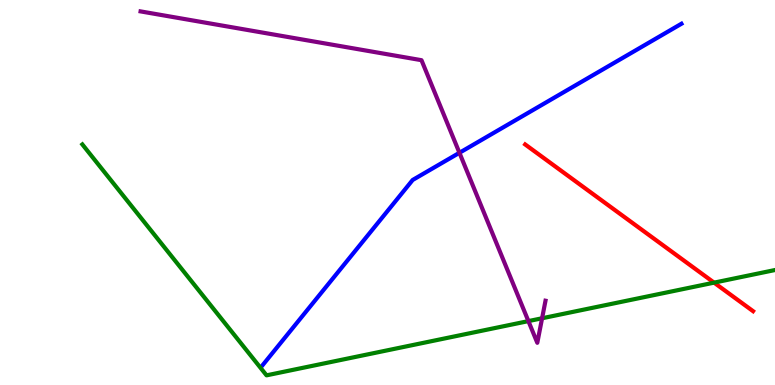[{'lines': ['blue', 'red'], 'intersections': []}, {'lines': ['green', 'red'], 'intersections': [{'x': 9.21, 'y': 2.66}]}, {'lines': ['purple', 'red'], 'intersections': []}, {'lines': ['blue', 'green'], 'intersections': []}, {'lines': ['blue', 'purple'], 'intersections': [{'x': 5.93, 'y': 6.03}]}, {'lines': ['green', 'purple'], 'intersections': [{'x': 6.82, 'y': 1.66}, {'x': 6.99, 'y': 1.73}]}]